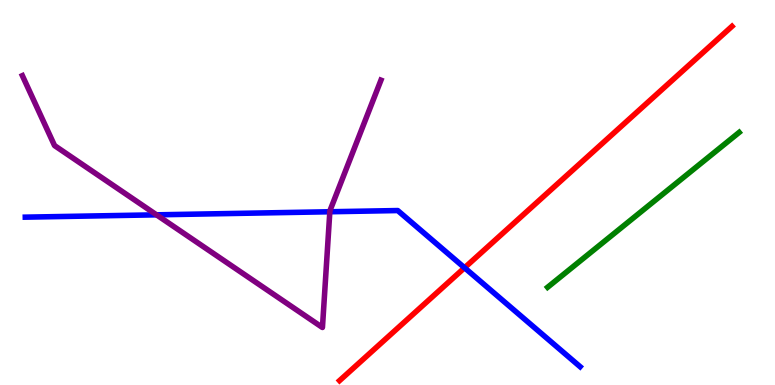[{'lines': ['blue', 'red'], 'intersections': [{'x': 5.99, 'y': 3.05}]}, {'lines': ['green', 'red'], 'intersections': []}, {'lines': ['purple', 'red'], 'intersections': []}, {'lines': ['blue', 'green'], 'intersections': []}, {'lines': ['blue', 'purple'], 'intersections': [{'x': 2.02, 'y': 4.42}, {'x': 4.26, 'y': 4.5}]}, {'lines': ['green', 'purple'], 'intersections': []}]